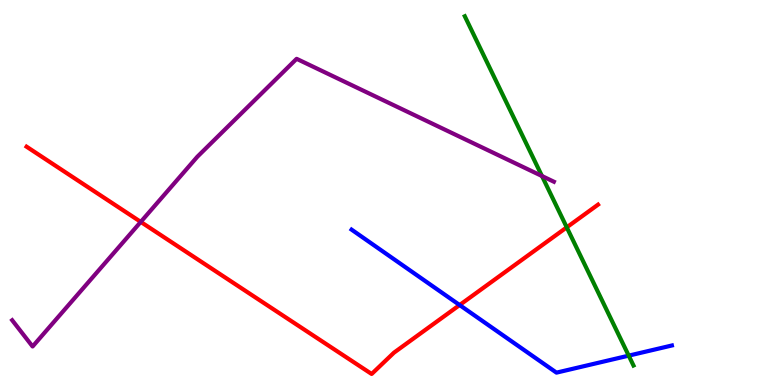[{'lines': ['blue', 'red'], 'intersections': [{'x': 5.93, 'y': 2.08}]}, {'lines': ['green', 'red'], 'intersections': [{'x': 7.31, 'y': 4.1}]}, {'lines': ['purple', 'red'], 'intersections': [{'x': 1.82, 'y': 4.24}]}, {'lines': ['blue', 'green'], 'intersections': [{'x': 8.11, 'y': 0.763}]}, {'lines': ['blue', 'purple'], 'intersections': []}, {'lines': ['green', 'purple'], 'intersections': [{'x': 6.99, 'y': 5.43}]}]